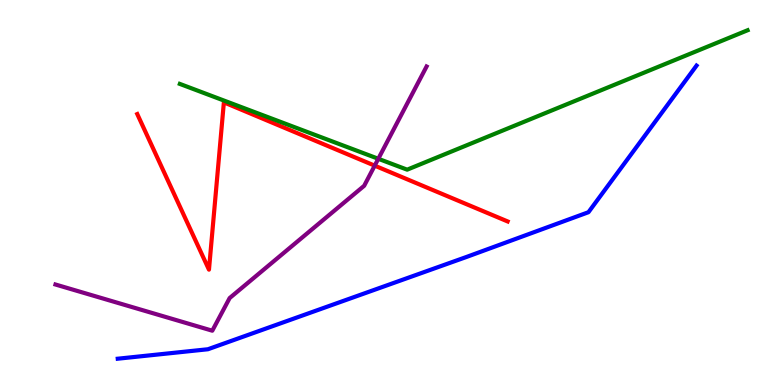[{'lines': ['blue', 'red'], 'intersections': []}, {'lines': ['green', 'red'], 'intersections': []}, {'lines': ['purple', 'red'], 'intersections': [{'x': 4.83, 'y': 5.7}]}, {'lines': ['blue', 'green'], 'intersections': []}, {'lines': ['blue', 'purple'], 'intersections': []}, {'lines': ['green', 'purple'], 'intersections': [{'x': 4.88, 'y': 5.88}]}]